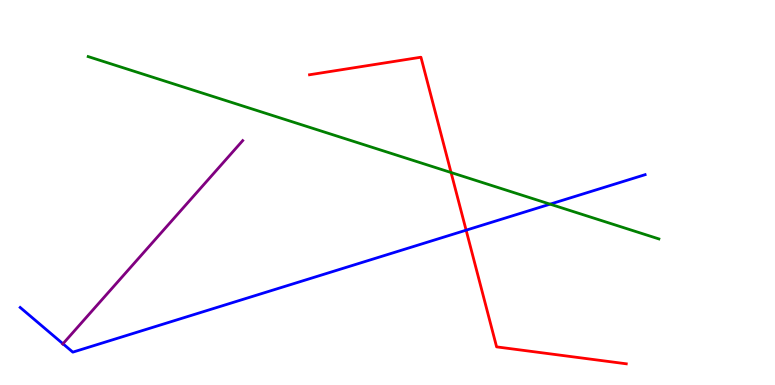[{'lines': ['blue', 'red'], 'intersections': [{'x': 6.01, 'y': 4.02}]}, {'lines': ['green', 'red'], 'intersections': [{'x': 5.82, 'y': 5.52}]}, {'lines': ['purple', 'red'], 'intersections': []}, {'lines': ['blue', 'green'], 'intersections': [{'x': 7.1, 'y': 4.7}]}, {'lines': ['blue', 'purple'], 'intersections': [{'x': 0.812, 'y': 1.07}]}, {'lines': ['green', 'purple'], 'intersections': []}]